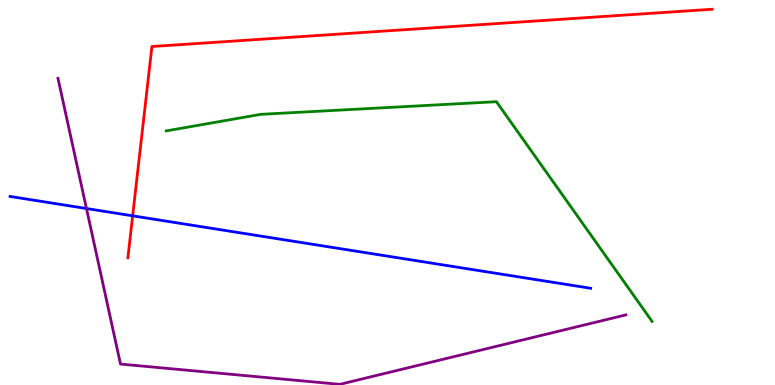[{'lines': ['blue', 'red'], 'intersections': [{'x': 1.71, 'y': 4.39}]}, {'lines': ['green', 'red'], 'intersections': []}, {'lines': ['purple', 'red'], 'intersections': []}, {'lines': ['blue', 'green'], 'intersections': []}, {'lines': ['blue', 'purple'], 'intersections': [{'x': 1.12, 'y': 4.58}]}, {'lines': ['green', 'purple'], 'intersections': []}]